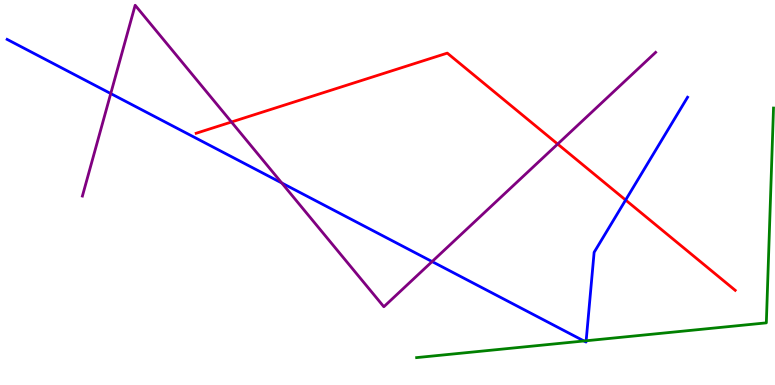[{'lines': ['blue', 'red'], 'intersections': [{'x': 8.07, 'y': 4.8}]}, {'lines': ['green', 'red'], 'intersections': []}, {'lines': ['purple', 'red'], 'intersections': [{'x': 2.99, 'y': 6.83}, {'x': 7.2, 'y': 6.26}]}, {'lines': ['blue', 'green'], 'intersections': [{'x': 7.54, 'y': 1.14}, {'x': 7.56, 'y': 1.15}]}, {'lines': ['blue', 'purple'], 'intersections': [{'x': 1.43, 'y': 7.57}, {'x': 3.64, 'y': 5.25}, {'x': 5.58, 'y': 3.21}]}, {'lines': ['green', 'purple'], 'intersections': []}]